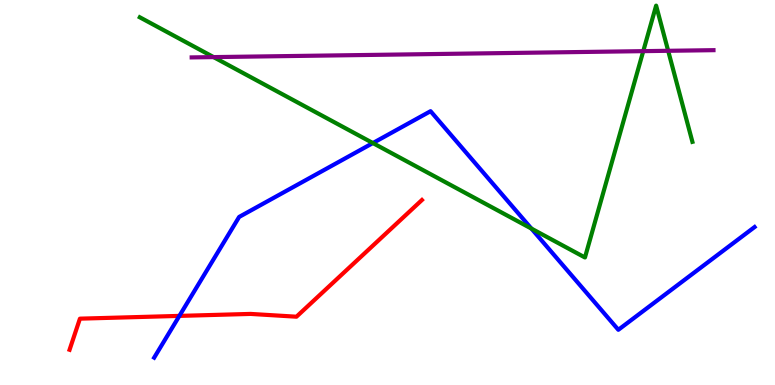[{'lines': ['blue', 'red'], 'intersections': [{'x': 2.31, 'y': 1.79}]}, {'lines': ['green', 'red'], 'intersections': []}, {'lines': ['purple', 'red'], 'intersections': []}, {'lines': ['blue', 'green'], 'intersections': [{'x': 4.81, 'y': 6.28}, {'x': 6.86, 'y': 4.06}]}, {'lines': ['blue', 'purple'], 'intersections': []}, {'lines': ['green', 'purple'], 'intersections': [{'x': 2.76, 'y': 8.52}, {'x': 8.3, 'y': 8.67}, {'x': 8.62, 'y': 8.68}]}]